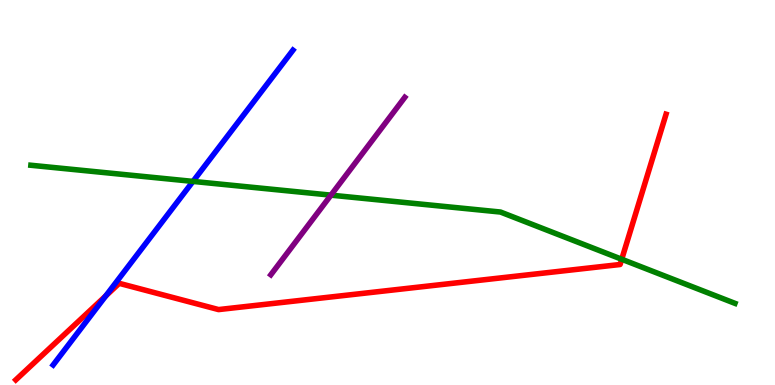[{'lines': ['blue', 'red'], 'intersections': [{'x': 1.36, 'y': 2.31}]}, {'lines': ['green', 'red'], 'intersections': [{'x': 8.02, 'y': 3.27}]}, {'lines': ['purple', 'red'], 'intersections': []}, {'lines': ['blue', 'green'], 'intersections': [{'x': 2.49, 'y': 5.29}]}, {'lines': ['blue', 'purple'], 'intersections': []}, {'lines': ['green', 'purple'], 'intersections': [{'x': 4.27, 'y': 4.93}]}]